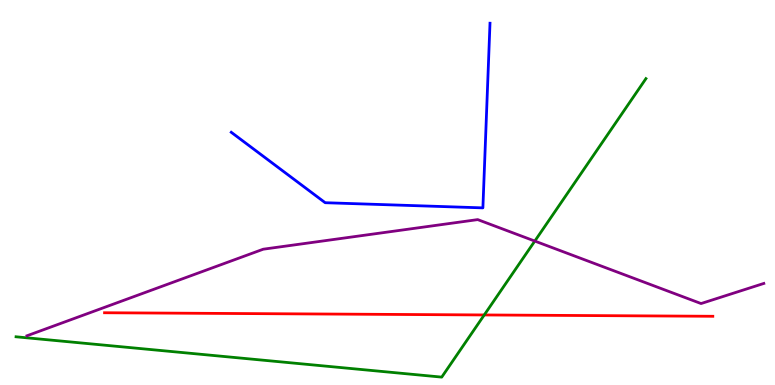[{'lines': ['blue', 'red'], 'intersections': []}, {'lines': ['green', 'red'], 'intersections': [{'x': 6.25, 'y': 1.82}]}, {'lines': ['purple', 'red'], 'intersections': []}, {'lines': ['blue', 'green'], 'intersections': []}, {'lines': ['blue', 'purple'], 'intersections': []}, {'lines': ['green', 'purple'], 'intersections': [{'x': 6.9, 'y': 3.74}]}]